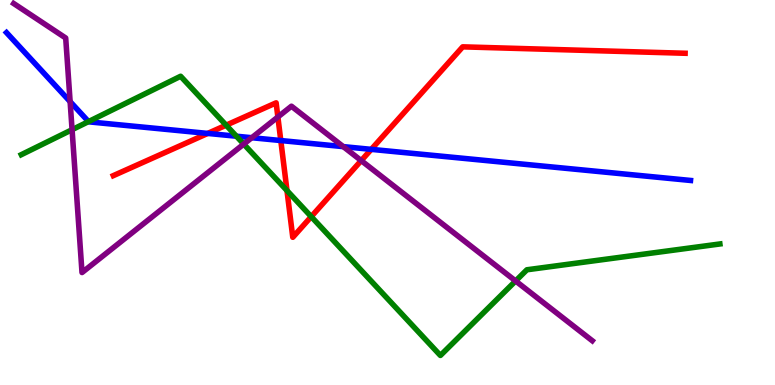[{'lines': ['blue', 'red'], 'intersections': [{'x': 2.68, 'y': 6.53}, {'x': 3.62, 'y': 6.35}, {'x': 4.79, 'y': 6.12}]}, {'lines': ['green', 'red'], 'intersections': [{'x': 2.92, 'y': 6.75}, {'x': 3.7, 'y': 5.05}, {'x': 4.02, 'y': 4.37}]}, {'lines': ['purple', 'red'], 'intersections': [{'x': 3.59, 'y': 6.96}, {'x': 4.66, 'y': 5.83}]}, {'lines': ['blue', 'green'], 'intersections': [{'x': 1.14, 'y': 6.84}, {'x': 3.05, 'y': 6.46}]}, {'lines': ['blue', 'purple'], 'intersections': [{'x': 0.905, 'y': 7.36}, {'x': 3.25, 'y': 6.42}, {'x': 4.43, 'y': 6.19}]}, {'lines': ['green', 'purple'], 'intersections': [{'x': 0.93, 'y': 6.63}, {'x': 3.14, 'y': 6.26}, {'x': 6.65, 'y': 2.7}]}]